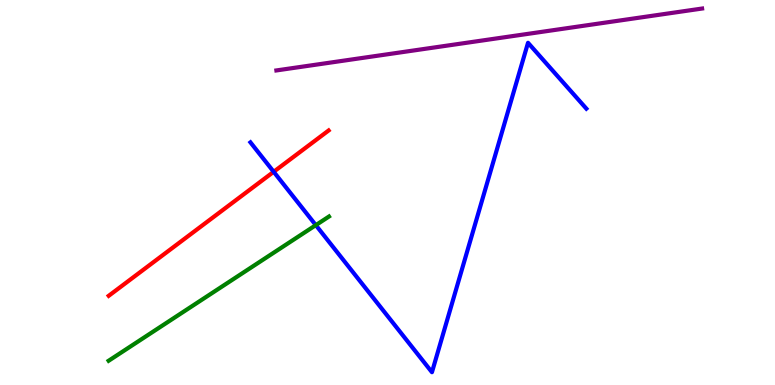[{'lines': ['blue', 'red'], 'intersections': [{'x': 3.53, 'y': 5.54}]}, {'lines': ['green', 'red'], 'intersections': []}, {'lines': ['purple', 'red'], 'intersections': []}, {'lines': ['blue', 'green'], 'intersections': [{'x': 4.08, 'y': 4.15}]}, {'lines': ['blue', 'purple'], 'intersections': []}, {'lines': ['green', 'purple'], 'intersections': []}]